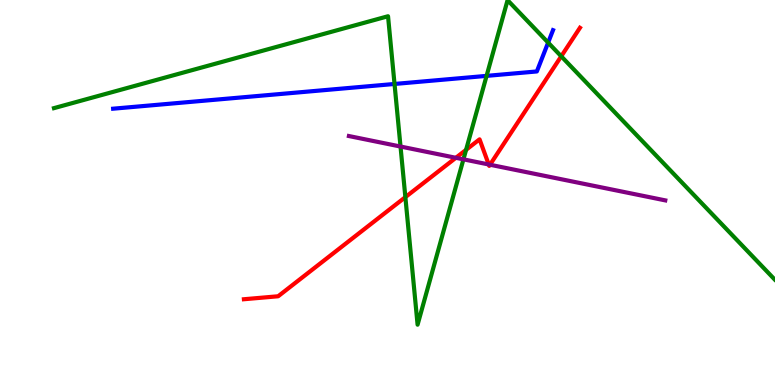[{'lines': ['blue', 'red'], 'intersections': []}, {'lines': ['green', 'red'], 'intersections': [{'x': 5.23, 'y': 4.88}, {'x': 6.01, 'y': 6.11}, {'x': 7.24, 'y': 8.54}]}, {'lines': ['purple', 'red'], 'intersections': [{'x': 5.88, 'y': 5.9}, {'x': 6.31, 'y': 5.73}, {'x': 6.32, 'y': 5.72}]}, {'lines': ['blue', 'green'], 'intersections': [{'x': 5.09, 'y': 7.82}, {'x': 6.28, 'y': 8.03}, {'x': 7.07, 'y': 8.89}]}, {'lines': ['blue', 'purple'], 'intersections': []}, {'lines': ['green', 'purple'], 'intersections': [{'x': 5.17, 'y': 6.19}, {'x': 5.98, 'y': 5.86}]}]